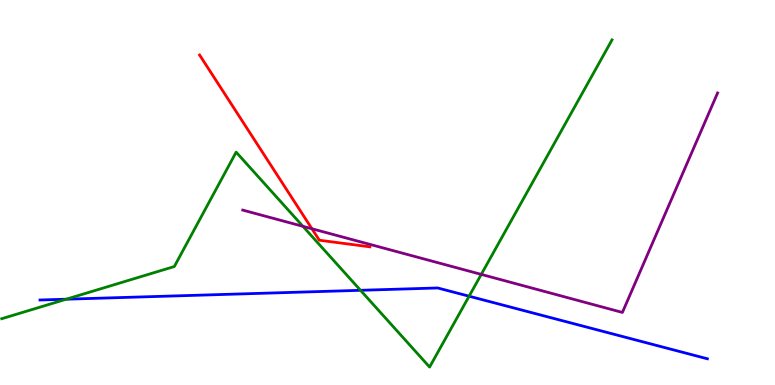[{'lines': ['blue', 'red'], 'intersections': []}, {'lines': ['green', 'red'], 'intersections': []}, {'lines': ['purple', 'red'], 'intersections': [{'x': 4.02, 'y': 4.06}]}, {'lines': ['blue', 'green'], 'intersections': [{'x': 0.855, 'y': 2.23}, {'x': 4.65, 'y': 2.46}, {'x': 6.05, 'y': 2.31}]}, {'lines': ['blue', 'purple'], 'intersections': []}, {'lines': ['green', 'purple'], 'intersections': [{'x': 3.91, 'y': 4.12}, {'x': 6.21, 'y': 2.87}]}]